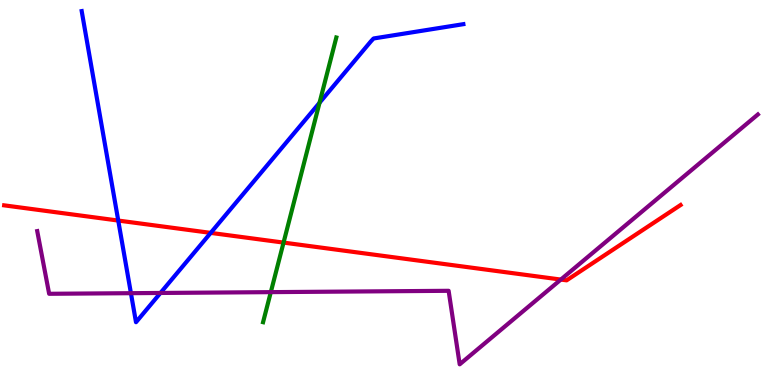[{'lines': ['blue', 'red'], 'intersections': [{'x': 1.53, 'y': 4.27}, {'x': 2.72, 'y': 3.95}]}, {'lines': ['green', 'red'], 'intersections': [{'x': 3.66, 'y': 3.7}]}, {'lines': ['purple', 'red'], 'intersections': [{'x': 7.24, 'y': 2.74}]}, {'lines': ['blue', 'green'], 'intersections': [{'x': 4.12, 'y': 7.33}]}, {'lines': ['blue', 'purple'], 'intersections': [{'x': 1.69, 'y': 2.38}, {'x': 2.07, 'y': 2.39}]}, {'lines': ['green', 'purple'], 'intersections': [{'x': 3.49, 'y': 2.41}]}]